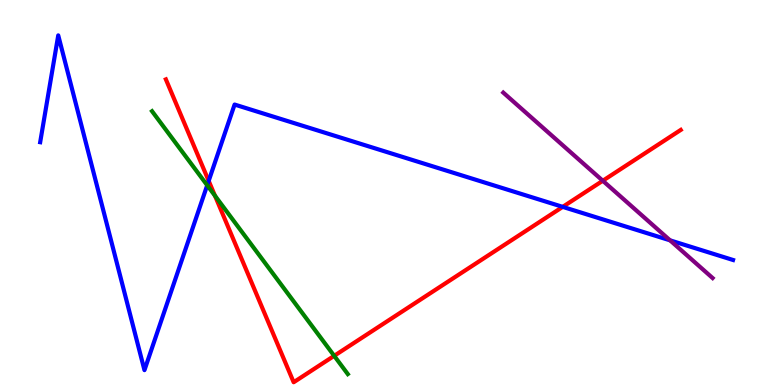[{'lines': ['blue', 'red'], 'intersections': [{'x': 2.69, 'y': 5.3}, {'x': 7.26, 'y': 4.63}]}, {'lines': ['green', 'red'], 'intersections': [{'x': 2.77, 'y': 4.92}, {'x': 4.31, 'y': 0.758}]}, {'lines': ['purple', 'red'], 'intersections': [{'x': 7.78, 'y': 5.31}]}, {'lines': ['blue', 'green'], 'intersections': [{'x': 2.67, 'y': 5.19}]}, {'lines': ['blue', 'purple'], 'intersections': [{'x': 8.65, 'y': 3.76}]}, {'lines': ['green', 'purple'], 'intersections': []}]